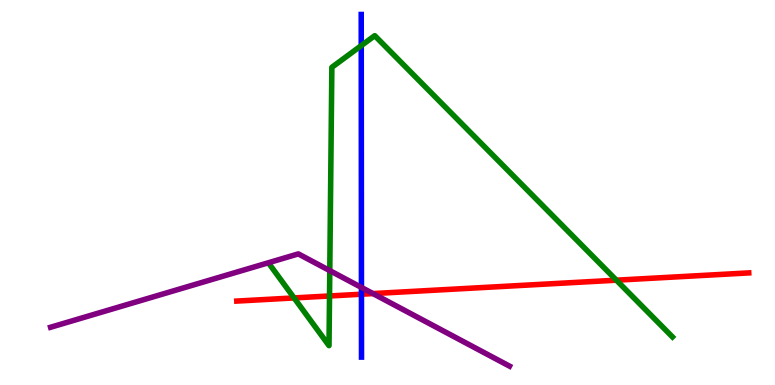[{'lines': ['blue', 'red'], 'intersections': [{'x': 4.66, 'y': 2.36}]}, {'lines': ['green', 'red'], 'intersections': [{'x': 3.79, 'y': 2.26}, {'x': 4.25, 'y': 2.31}, {'x': 7.95, 'y': 2.72}]}, {'lines': ['purple', 'red'], 'intersections': [{'x': 4.81, 'y': 2.37}]}, {'lines': ['blue', 'green'], 'intersections': [{'x': 4.66, 'y': 8.81}]}, {'lines': ['blue', 'purple'], 'intersections': [{'x': 4.66, 'y': 2.53}]}, {'lines': ['green', 'purple'], 'intersections': [{'x': 4.26, 'y': 2.97}]}]